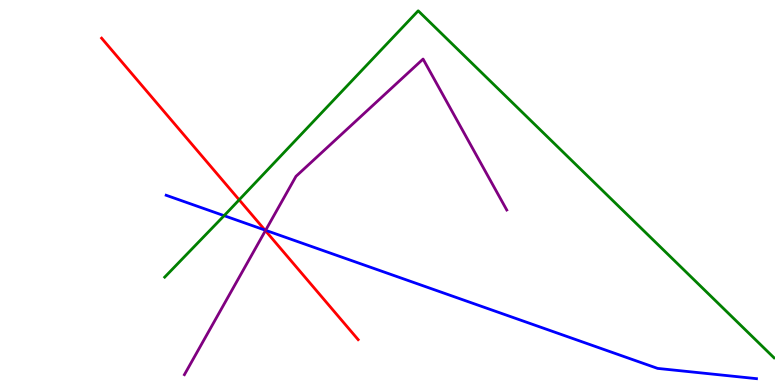[{'lines': ['blue', 'red'], 'intersections': [{'x': 3.42, 'y': 4.02}]}, {'lines': ['green', 'red'], 'intersections': [{'x': 3.09, 'y': 4.81}]}, {'lines': ['purple', 'red'], 'intersections': [{'x': 3.42, 'y': 4.01}]}, {'lines': ['blue', 'green'], 'intersections': [{'x': 2.89, 'y': 4.4}]}, {'lines': ['blue', 'purple'], 'intersections': [{'x': 3.43, 'y': 4.02}]}, {'lines': ['green', 'purple'], 'intersections': []}]